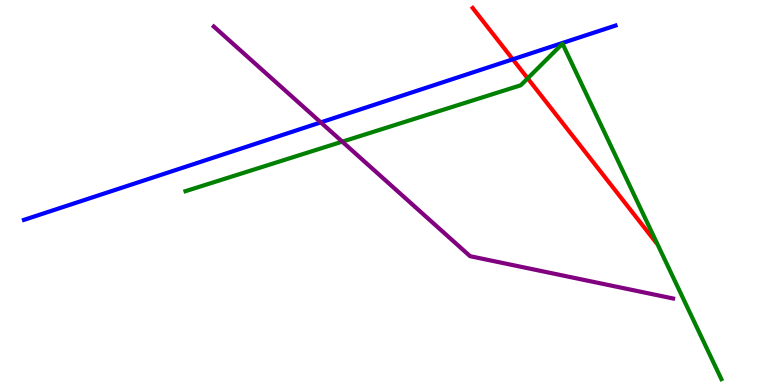[{'lines': ['blue', 'red'], 'intersections': [{'x': 6.62, 'y': 8.46}]}, {'lines': ['green', 'red'], 'intersections': [{'x': 6.81, 'y': 7.96}]}, {'lines': ['purple', 'red'], 'intersections': []}, {'lines': ['blue', 'green'], 'intersections': []}, {'lines': ['blue', 'purple'], 'intersections': [{'x': 4.14, 'y': 6.82}]}, {'lines': ['green', 'purple'], 'intersections': [{'x': 4.42, 'y': 6.32}]}]